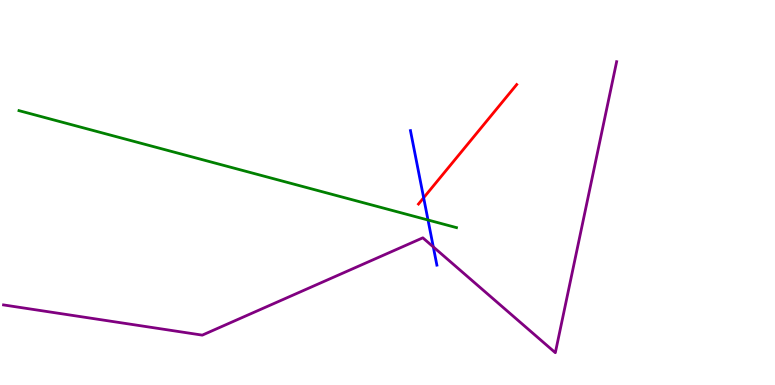[{'lines': ['blue', 'red'], 'intersections': [{'x': 5.47, 'y': 4.86}]}, {'lines': ['green', 'red'], 'intersections': []}, {'lines': ['purple', 'red'], 'intersections': []}, {'lines': ['blue', 'green'], 'intersections': [{'x': 5.52, 'y': 4.29}]}, {'lines': ['blue', 'purple'], 'intersections': [{'x': 5.59, 'y': 3.59}]}, {'lines': ['green', 'purple'], 'intersections': []}]